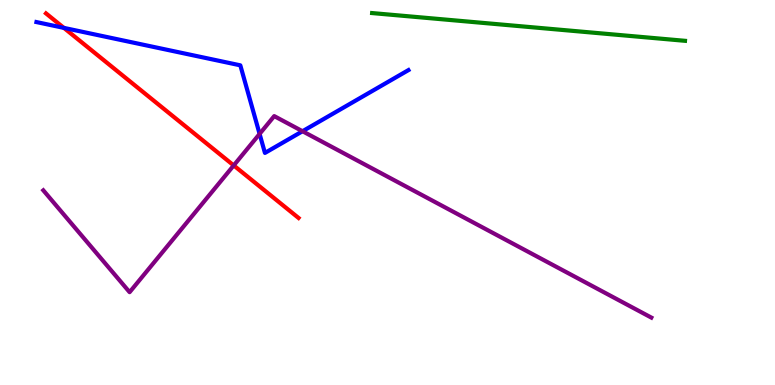[{'lines': ['blue', 'red'], 'intersections': [{'x': 0.824, 'y': 9.28}]}, {'lines': ['green', 'red'], 'intersections': []}, {'lines': ['purple', 'red'], 'intersections': [{'x': 3.02, 'y': 5.7}]}, {'lines': ['blue', 'green'], 'intersections': []}, {'lines': ['blue', 'purple'], 'intersections': [{'x': 3.35, 'y': 6.52}, {'x': 3.9, 'y': 6.59}]}, {'lines': ['green', 'purple'], 'intersections': []}]